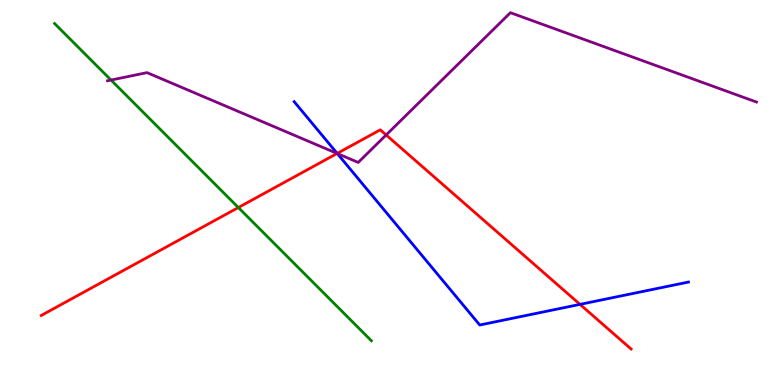[{'lines': ['blue', 'red'], 'intersections': [{'x': 4.35, 'y': 6.02}, {'x': 7.48, 'y': 2.09}]}, {'lines': ['green', 'red'], 'intersections': [{'x': 3.08, 'y': 4.61}]}, {'lines': ['purple', 'red'], 'intersections': [{'x': 4.35, 'y': 6.01}, {'x': 4.98, 'y': 6.49}]}, {'lines': ['blue', 'green'], 'intersections': []}, {'lines': ['blue', 'purple'], 'intersections': [{'x': 4.35, 'y': 6.01}]}, {'lines': ['green', 'purple'], 'intersections': [{'x': 1.43, 'y': 7.92}]}]